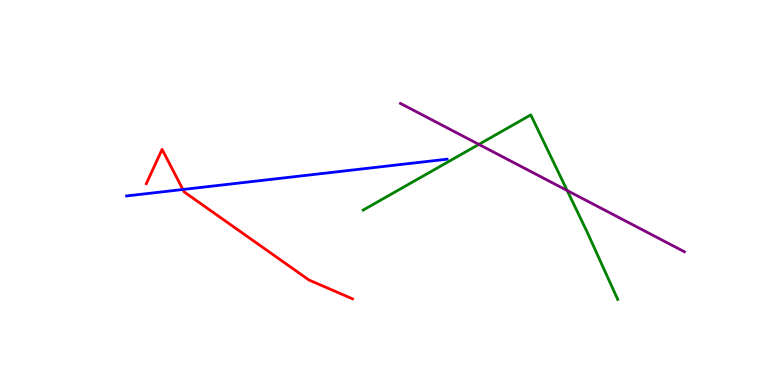[{'lines': ['blue', 'red'], 'intersections': [{'x': 2.36, 'y': 5.08}]}, {'lines': ['green', 'red'], 'intersections': []}, {'lines': ['purple', 'red'], 'intersections': []}, {'lines': ['blue', 'green'], 'intersections': []}, {'lines': ['blue', 'purple'], 'intersections': []}, {'lines': ['green', 'purple'], 'intersections': [{'x': 6.18, 'y': 6.25}, {'x': 7.32, 'y': 5.05}]}]